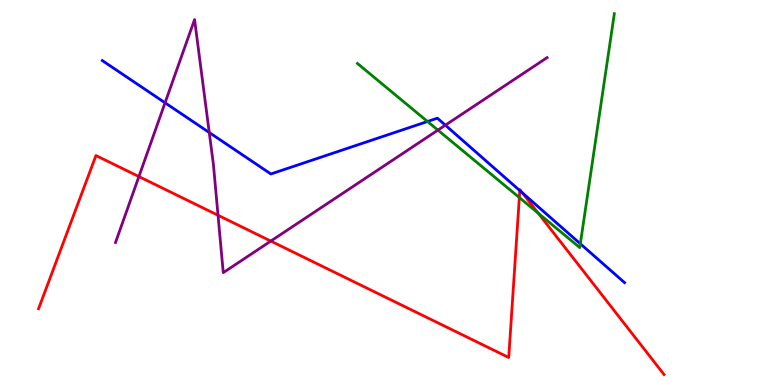[{'lines': ['blue', 'red'], 'intersections': [{'x': 6.71, 'y': 5.05}, {'x': 6.74, 'y': 4.99}]}, {'lines': ['green', 'red'], 'intersections': [{'x': 6.7, 'y': 4.87}, {'x': 6.94, 'y': 4.46}]}, {'lines': ['purple', 'red'], 'intersections': [{'x': 1.79, 'y': 5.41}, {'x': 2.81, 'y': 4.41}, {'x': 3.49, 'y': 3.74}]}, {'lines': ['blue', 'green'], 'intersections': [{'x': 5.52, 'y': 6.84}, {'x': 7.49, 'y': 3.67}]}, {'lines': ['blue', 'purple'], 'intersections': [{'x': 2.13, 'y': 7.33}, {'x': 2.7, 'y': 6.56}, {'x': 5.75, 'y': 6.75}]}, {'lines': ['green', 'purple'], 'intersections': [{'x': 5.65, 'y': 6.62}]}]